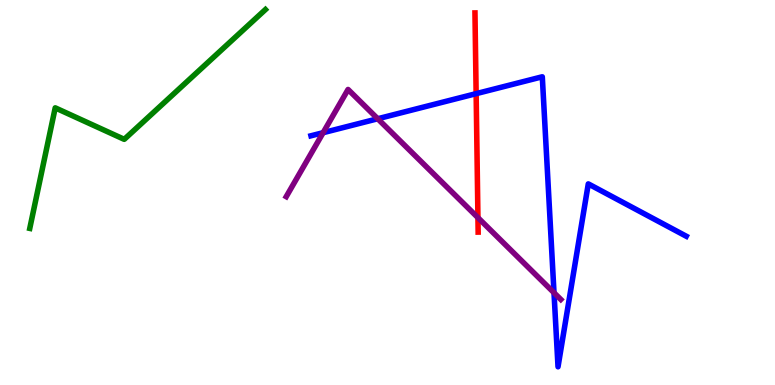[{'lines': ['blue', 'red'], 'intersections': [{'x': 6.14, 'y': 7.57}]}, {'lines': ['green', 'red'], 'intersections': []}, {'lines': ['purple', 'red'], 'intersections': [{'x': 6.17, 'y': 4.35}]}, {'lines': ['blue', 'green'], 'intersections': []}, {'lines': ['blue', 'purple'], 'intersections': [{'x': 4.17, 'y': 6.55}, {'x': 4.87, 'y': 6.92}, {'x': 7.15, 'y': 2.4}]}, {'lines': ['green', 'purple'], 'intersections': []}]